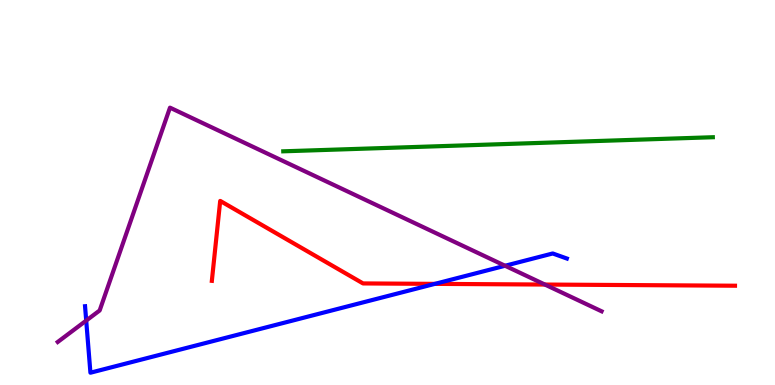[{'lines': ['blue', 'red'], 'intersections': [{'x': 5.61, 'y': 2.63}]}, {'lines': ['green', 'red'], 'intersections': []}, {'lines': ['purple', 'red'], 'intersections': [{'x': 7.03, 'y': 2.61}]}, {'lines': ['blue', 'green'], 'intersections': []}, {'lines': ['blue', 'purple'], 'intersections': [{'x': 1.11, 'y': 1.67}, {'x': 6.52, 'y': 3.1}]}, {'lines': ['green', 'purple'], 'intersections': []}]